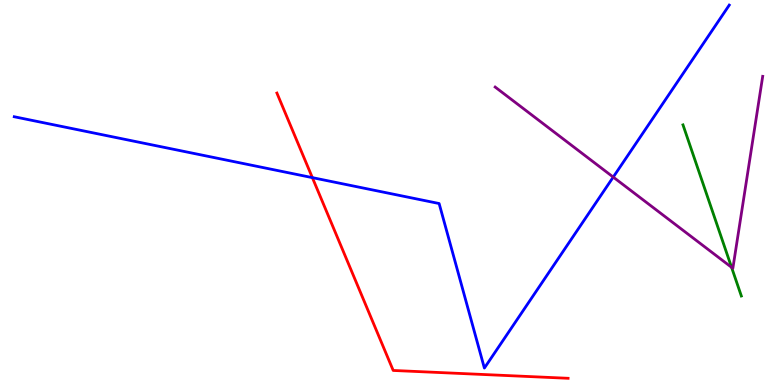[{'lines': ['blue', 'red'], 'intersections': [{'x': 4.03, 'y': 5.39}]}, {'lines': ['green', 'red'], 'intersections': []}, {'lines': ['purple', 'red'], 'intersections': []}, {'lines': ['blue', 'green'], 'intersections': []}, {'lines': ['blue', 'purple'], 'intersections': [{'x': 7.91, 'y': 5.4}]}, {'lines': ['green', 'purple'], 'intersections': [{'x': 9.44, 'y': 3.06}]}]